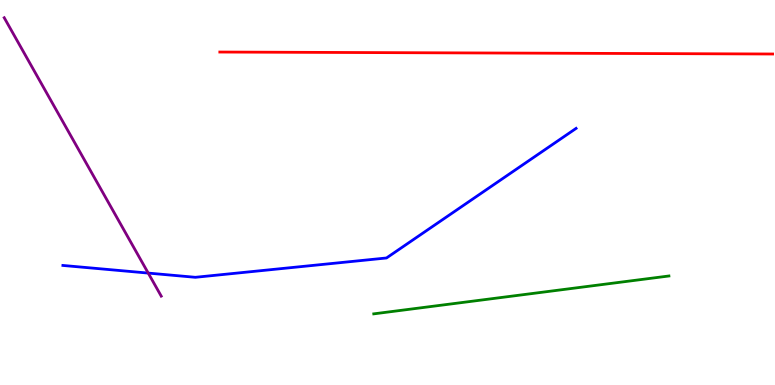[{'lines': ['blue', 'red'], 'intersections': []}, {'lines': ['green', 'red'], 'intersections': []}, {'lines': ['purple', 'red'], 'intersections': []}, {'lines': ['blue', 'green'], 'intersections': []}, {'lines': ['blue', 'purple'], 'intersections': [{'x': 1.91, 'y': 2.91}]}, {'lines': ['green', 'purple'], 'intersections': []}]